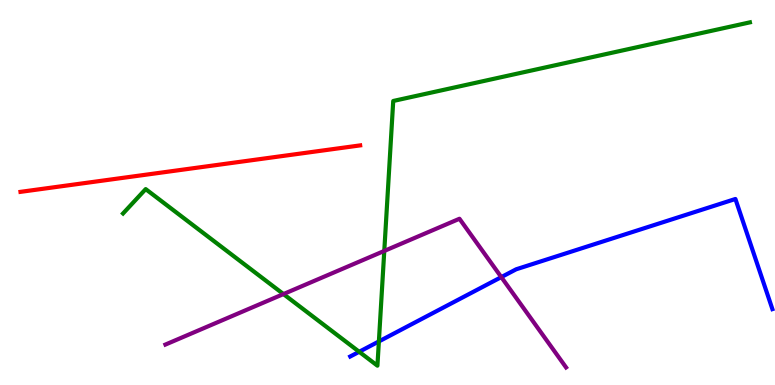[{'lines': ['blue', 'red'], 'intersections': []}, {'lines': ['green', 'red'], 'intersections': []}, {'lines': ['purple', 'red'], 'intersections': []}, {'lines': ['blue', 'green'], 'intersections': [{'x': 4.63, 'y': 0.863}, {'x': 4.89, 'y': 1.13}]}, {'lines': ['blue', 'purple'], 'intersections': [{'x': 6.47, 'y': 2.8}]}, {'lines': ['green', 'purple'], 'intersections': [{'x': 3.66, 'y': 2.36}, {'x': 4.96, 'y': 3.48}]}]